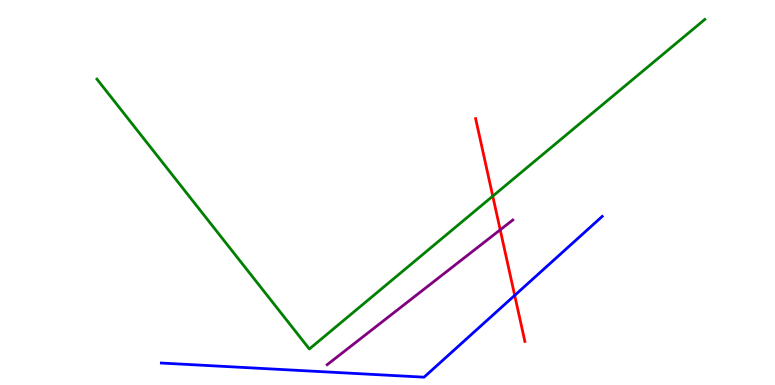[{'lines': ['blue', 'red'], 'intersections': [{'x': 6.64, 'y': 2.33}]}, {'lines': ['green', 'red'], 'intersections': [{'x': 6.36, 'y': 4.91}]}, {'lines': ['purple', 'red'], 'intersections': [{'x': 6.45, 'y': 4.03}]}, {'lines': ['blue', 'green'], 'intersections': []}, {'lines': ['blue', 'purple'], 'intersections': []}, {'lines': ['green', 'purple'], 'intersections': []}]